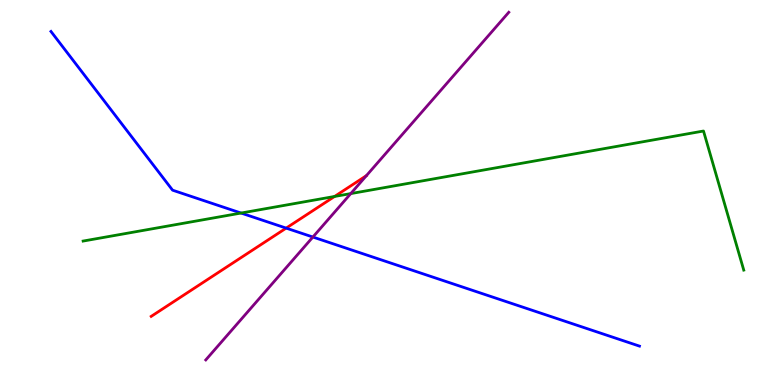[{'lines': ['blue', 'red'], 'intersections': [{'x': 3.69, 'y': 4.07}]}, {'lines': ['green', 'red'], 'intersections': [{'x': 4.32, 'y': 4.9}]}, {'lines': ['purple', 'red'], 'intersections': []}, {'lines': ['blue', 'green'], 'intersections': [{'x': 3.11, 'y': 4.47}]}, {'lines': ['blue', 'purple'], 'intersections': [{'x': 4.04, 'y': 3.84}]}, {'lines': ['green', 'purple'], 'intersections': [{'x': 4.53, 'y': 4.97}]}]